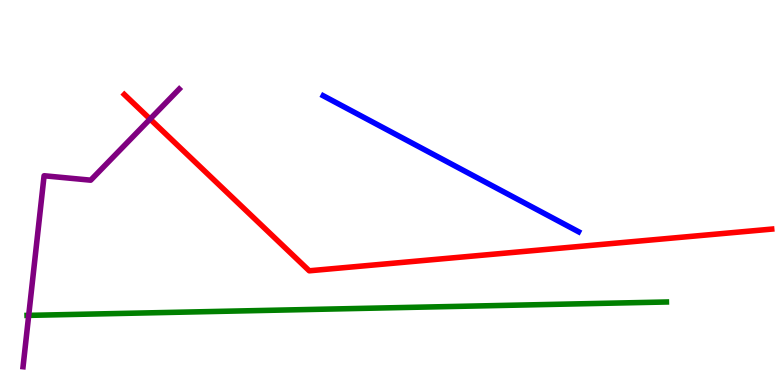[{'lines': ['blue', 'red'], 'intersections': []}, {'lines': ['green', 'red'], 'intersections': []}, {'lines': ['purple', 'red'], 'intersections': [{'x': 1.94, 'y': 6.91}]}, {'lines': ['blue', 'green'], 'intersections': []}, {'lines': ['blue', 'purple'], 'intersections': []}, {'lines': ['green', 'purple'], 'intersections': [{'x': 0.37, 'y': 1.81}]}]